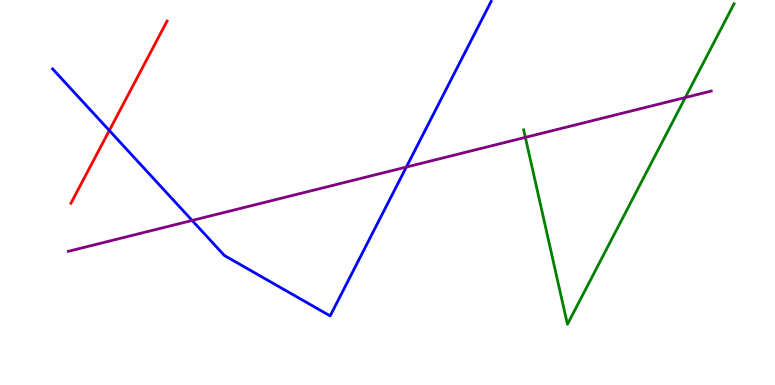[{'lines': ['blue', 'red'], 'intersections': [{'x': 1.41, 'y': 6.61}]}, {'lines': ['green', 'red'], 'intersections': []}, {'lines': ['purple', 'red'], 'intersections': []}, {'lines': ['blue', 'green'], 'intersections': []}, {'lines': ['blue', 'purple'], 'intersections': [{'x': 2.48, 'y': 4.27}, {'x': 5.24, 'y': 5.66}]}, {'lines': ['green', 'purple'], 'intersections': [{'x': 6.78, 'y': 6.43}, {'x': 8.84, 'y': 7.47}]}]